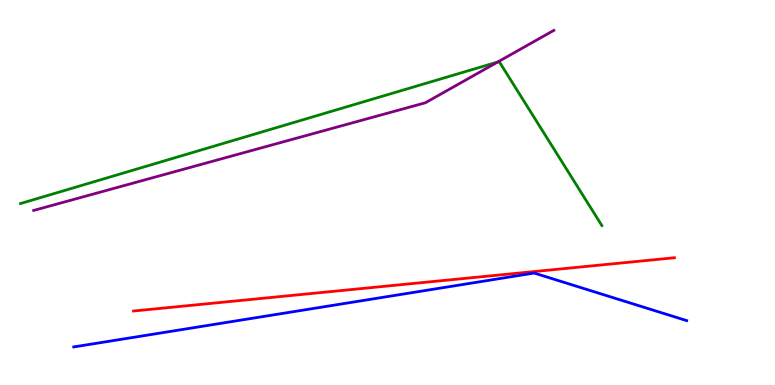[{'lines': ['blue', 'red'], 'intersections': []}, {'lines': ['green', 'red'], 'intersections': []}, {'lines': ['purple', 'red'], 'intersections': []}, {'lines': ['blue', 'green'], 'intersections': []}, {'lines': ['blue', 'purple'], 'intersections': []}, {'lines': ['green', 'purple'], 'intersections': [{'x': 6.42, 'y': 8.39}]}]